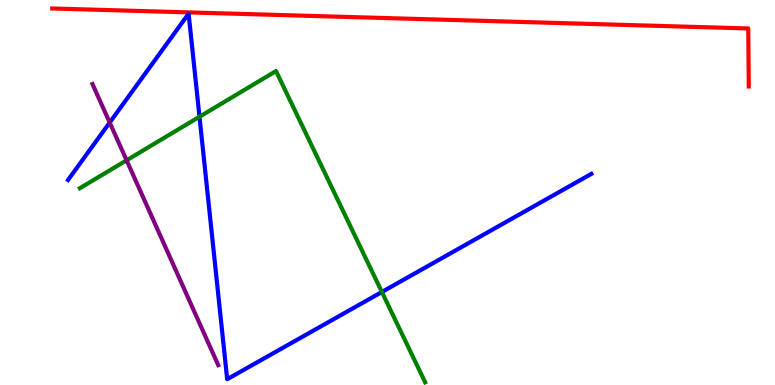[{'lines': ['blue', 'red'], 'intersections': []}, {'lines': ['green', 'red'], 'intersections': []}, {'lines': ['purple', 'red'], 'intersections': []}, {'lines': ['blue', 'green'], 'intersections': [{'x': 2.57, 'y': 6.97}, {'x': 4.93, 'y': 2.42}]}, {'lines': ['blue', 'purple'], 'intersections': [{'x': 1.42, 'y': 6.82}]}, {'lines': ['green', 'purple'], 'intersections': [{'x': 1.63, 'y': 5.84}]}]